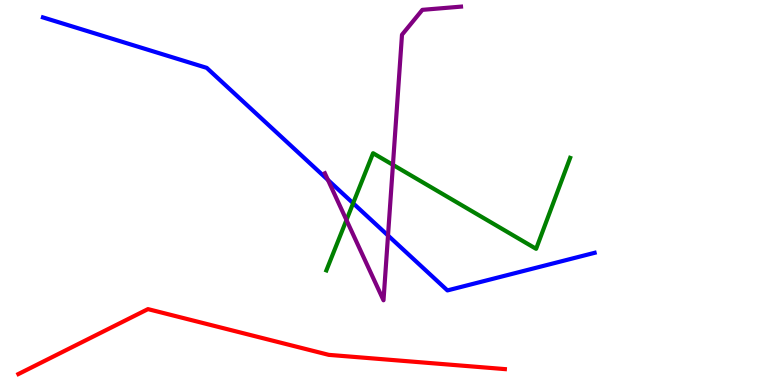[{'lines': ['blue', 'red'], 'intersections': []}, {'lines': ['green', 'red'], 'intersections': []}, {'lines': ['purple', 'red'], 'intersections': []}, {'lines': ['blue', 'green'], 'intersections': [{'x': 4.56, 'y': 4.72}]}, {'lines': ['blue', 'purple'], 'intersections': [{'x': 4.23, 'y': 5.33}, {'x': 5.01, 'y': 3.88}]}, {'lines': ['green', 'purple'], 'intersections': [{'x': 4.47, 'y': 4.28}, {'x': 5.07, 'y': 5.72}]}]